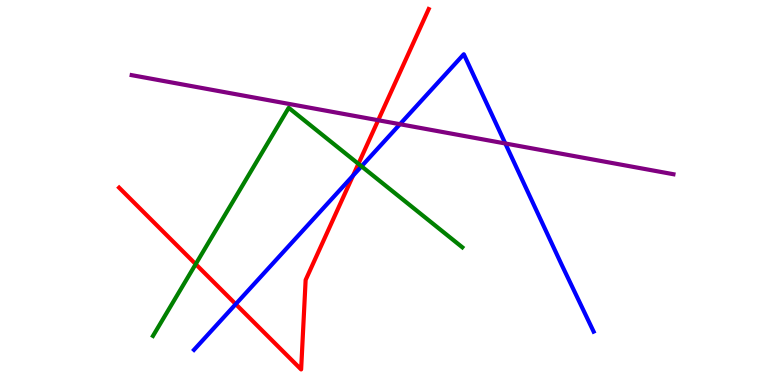[{'lines': ['blue', 'red'], 'intersections': [{'x': 3.04, 'y': 2.1}, {'x': 4.56, 'y': 5.44}]}, {'lines': ['green', 'red'], 'intersections': [{'x': 2.53, 'y': 3.14}, {'x': 4.62, 'y': 5.75}]}, {'lines': ['purple', 'red'], 'intersections': [{'x': 4.88, 'y': 6.88}]}, {'lines': ['blue', 'green'], 'intersections': [{'x': 4.66, 'y': 5.68}]}, {'lines': ['blue', 'purple'], 'intersections': [{'x': 5.16, 'y': 6.77}, {'x': 6.52, 'y': 6.27}]}, {'lines': ['green', 'purple'], 'intersections': []}]